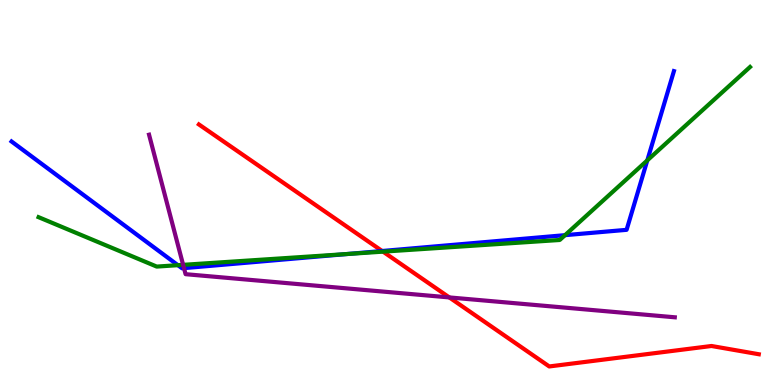[{'lines': ['blue', 'red'], 'intersections': [{'x': 4.93, 'y': 3.48}]}, {'lines': ['green', 'red'], 'intersections': [{'x': 4.94, 'y': 3.46}]}, {'lines': ['purple', 'red'], 'intersections': [{'x': 5.8, 'y': 2.27}]}, {'lines': ['blue', 'green'], 'intersections': [{'x': 2.3, 'y': 3.11}, {'x': 4.48, 'y': 3.4}, {'x': 7.29, 'y': 3.89}, {'x': 8.35, 'y': 5.83}]}, {'lines': ['blue', 'purple'], 'intersections': [{'x': 2.37, 'y': 3.04}]}, {'lines': ['green', 'purple'], 'intersections': [{'x': 2.36, 'y': 3.12}]}]